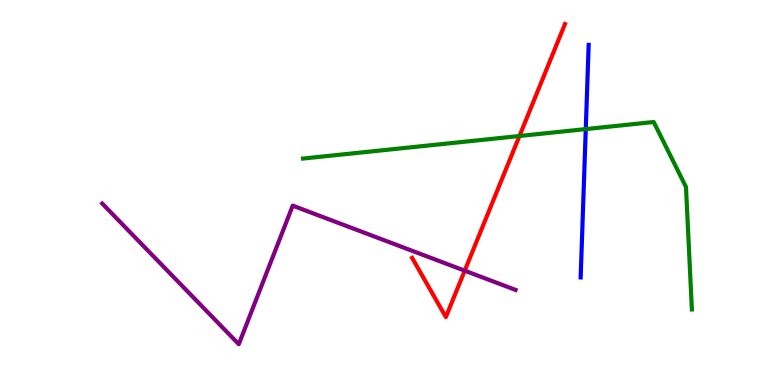[{'lines': ['blue', 'red'], 'intersections': []}, {'lines': ['green', 'red'], 'intersections': [{'x': 6.7, 'y': 6.47}]}, {'lines': ['purple', 'red'], 'intersections': [{'x': 6.0, 'y': 2.97}]}, {'lines': ['blue', 'green'], 'intersections': [{'x': 7.56, 'y': 6.65}]}, {'lines': ['blue', 'purple'], 'intersections': []}, {'lines': ['green', 'purple'], 'intersections': []}]